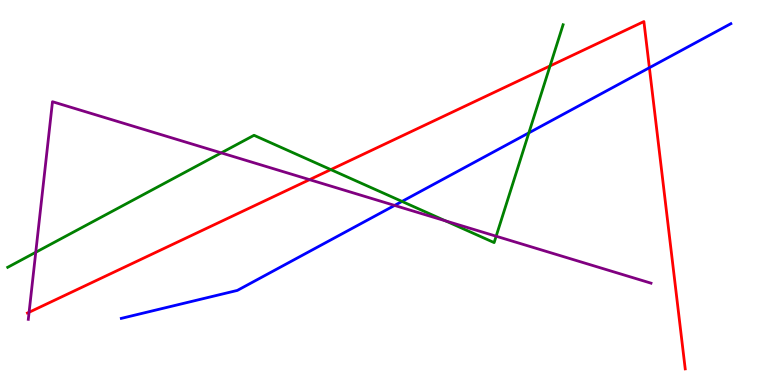[{'lines': ['blue', 'red'], 'intersections': [{'x': 8.38, 'y': 8.24}]}, {'lines': ['green', 'red'], 'intersections': [{'x': 4.27, 'y': 5.59}, {'x': 7.1, 'y': 8.29}]}, {'lines': ['purple', 'red'], 'intersections': [{'x': 0.375, 'y': 1.89}, {'x': 3.99, 'y': 5.33}]}, {'lines': ['blue', 'green'], 'intersections': [{'x': 5.19, 'y': 4.77}, {'x': 6.82, 'y': 6.55}]}, {'lines': ['blue', 'purple'], 'intersections': [{'x': 5.09, 'y': 4.66}]}, {'lines': ['green', 'purple'], 'intersections': [{'x': 0.461, 'y': 3.45}, {'x': 2.85, 'y': 6.03}, {'x': 5.75, 'y': 4.26}, {'x': 6.4, 'y': 3.86}]}]